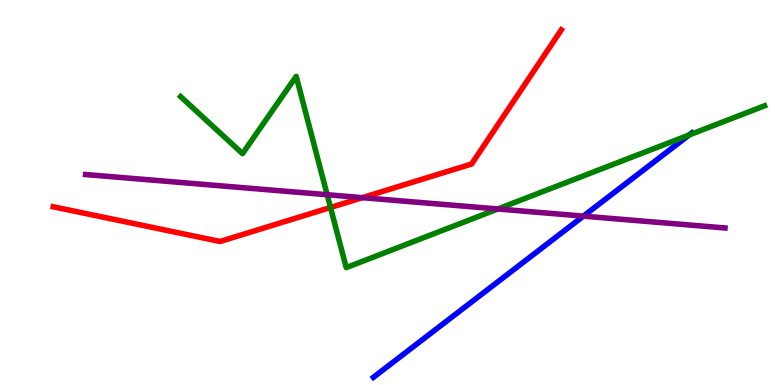[{'lines': ['blue', 'red'], 'intersections': []}, {'lines': ['green', 'red'], 'intersections': [{'x': 4.26, 'y': 4.61}]}, {'lines': ['purple', 'red'], 'intersections': [{'x': 4.68, 'y': 4.87}]}, {'lines': ['blue', 'green'], 'intersections': [{'x': 8.89, 'y': 6.49}]}, {'lines': ['blue', 'purple'], 'intersections': [{'x': 7.53, 'y': 4.39}]}, {'lines': ['green', 'purple'], 'intersections': [{'x': 4.22, 'y': 4.94}, {'x': 6.42, 'y': 4.57}]}]